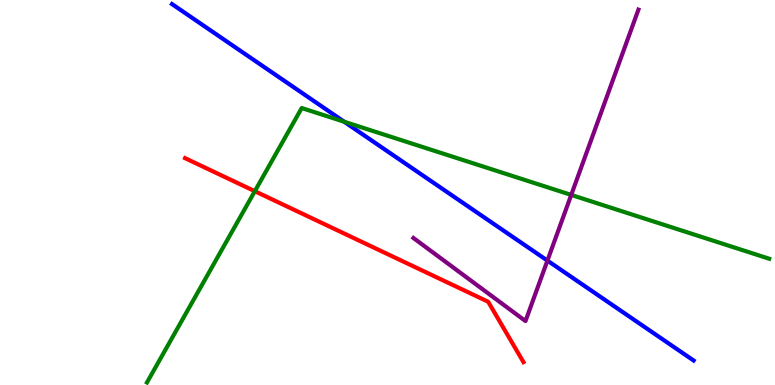[{'lines': ['blue', 'red'], 'intersections': []}, {'lines': ['green', 'red'], 'intersections': [{'x': 3.29, 'y': 5.03}]}, {'lines': ['purple', 'red'], 'intersections': []}, {'lines': ['blue', 'green'], 'intersections': [{'x': 4.44, 'y': 6.84}]}, {'lines': ['blue', 'purple'], 'intersections': [{'x': 7.06, 'y': 3.23}]}, {'lines': ['green', 'purple'], 'intersections': [{'x': 7.37, 'y': 4.94}]}]